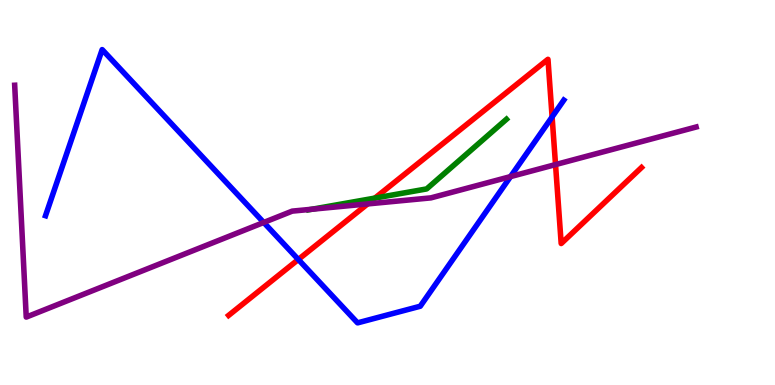[{'lines': ['blue', 'red'], 'intersections': [{'x': 3.85, 'y': 3.26}, {'x': 7.12, 'y': 6.96}]}, {'lines': ['green', 'red'], 'intersections': [{'x': 4.84, 'y': 4.85}]}, {'lines': ['purple', 'red'], 'intersections': [{'x': 4.74, 'y': 4.7}, {'x': 7.17, 'y': 5.73}]}, {'lines': ['blue', 'green'], 'intersections': []}, {'lines': ['blue', 'purple'], 'intersections': [{'x': 3.4, 'y': 4.22}, {'x': 6.59, 'y': 5.41}]}, {'lines': ['green', 'purple'], 'intersections': [{'x': 4.03, 'y': 4.57}]}]